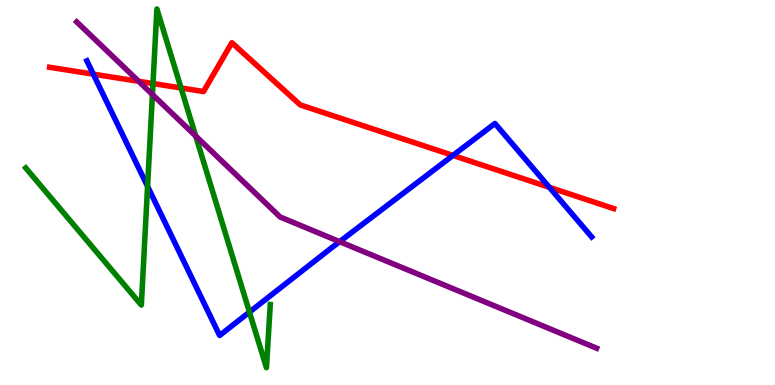[{'lines': ['blue', 'red'], 'intersections': [{'x': 1.2, 'y': 8.07}, {'x': 5.84, 'y': 5.96}, {'x': 7.09, 'y': 5.13}]}, {'lines': ['green', 'red'], 'intersections': [{'x': 1.97, 'y': 7.83}, {'x': 2.34, 'y': 7.72}]}, {'lines': ['purple', 'red'], 'intersections': [{'x': 1.79, 'y': 7.89}]}, {'lines': ['blue', 'green'], 'intersections': [{'x': 1.9, 'y': 5.16}, {'x': 3.22, 'y': 1.89}]}, {'lines': ['blue', 'purple'], 'intersections': [{'x': 4.38, 'y': 3.72}]}, {'lines': ['green', 'purple'], 'intersections': [{'x': 1.97, 'y': 7.55}, {'x': 2.53, 'y': 6.47}]}]